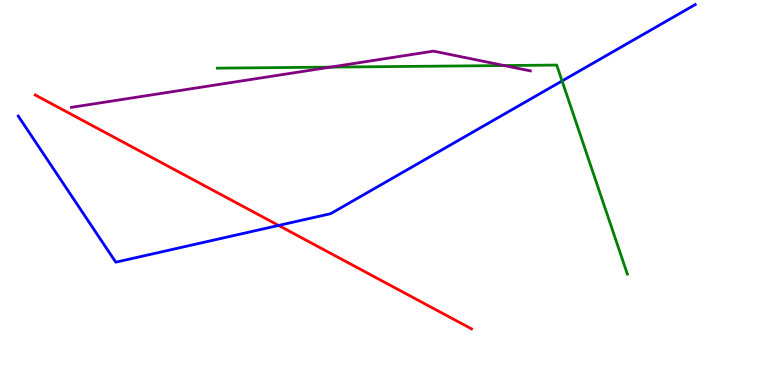[{'lines': ['blue', 'red'], 'intersections': [{'x': 3.59, 'y': 4.14}]}, {'lines': ['green', 'red'], 'intersections': []}, {'lines': ['purple', 'red'], 'intersections': []}, {'lines': ['blue', 'green'], 'intersections': [{'x': 7.25, 'y': 7.9}]}, {'lines': ['blue', 'purple'], 'intersections': []}, {'lines': ['green', 'purple'], 'intersections': [{'x': 4.26, 'y': 8.26}, {'x': 6.51, 'y': 8.3}]}]